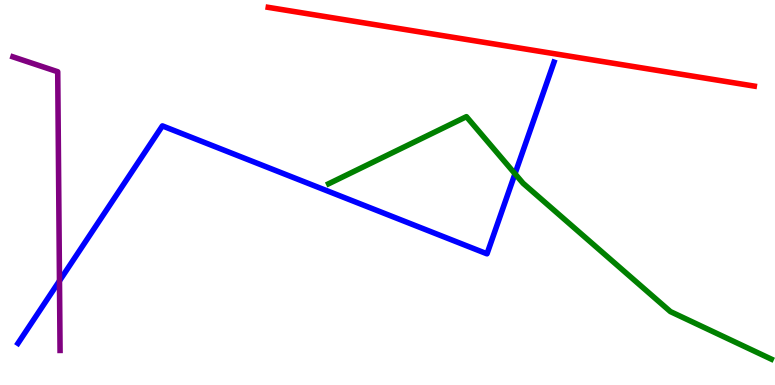[{'lines': ['blue', 'red'], 'intersections': []}, {'lines': ['green', 'red'], 'intersections': []}, {'lines': ['purple', 'red'], 'intersections': []}, {'lines': ['blue', 'green'], 'intersections': [{'x': 6.65, 'y': 5.49}]}, {'lines': ['blue', 'purple'], 'intersections': [{'x': 0.767, 'y': 2.71}]}, {'lines': ['green', 'purple'], 'intersections': []}]